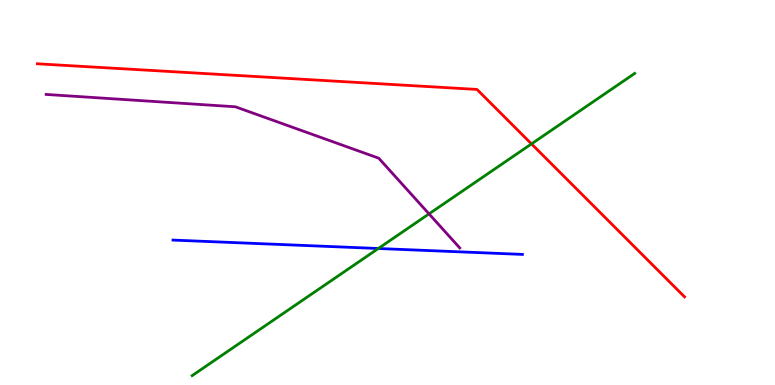[{'lines': ['blue', 'red'], 'intersections': []}, {'lines': ['green', 'red'], 'intersections': [{'x': 6.86, 'y': 6.26}]}, {'lines': ['purple', 'red'], 'intersections': []}, {'lines': ['blue', 'green'], 'intersections': [{'x': 4.88, 'y': 3.55}]}, {'lines': ['blue', 'purple'], 'intersections': []}, {'lines': ['green', 'purple'], 'intersections': [{'x': 5.54, 'y': 4.44}]}]